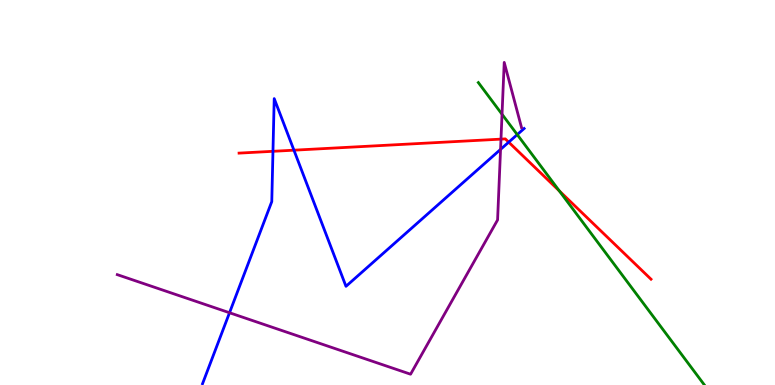[{'lines': ['blue', 'red'], 'intersections': [{'x': 3.52, 'y': 6.07}, {'x': 3.79, 'y': 6.1}, {'x': 6.56, 'y': 6.31}]}, {'lines': ['green', 'red'], 'intersections': [{'x': 7.22, 'y': 5.04}]}, {'lines': ['purple', 'red'], 'intersections': [{'x': 6.46, 'y': 6.39}]}, {'lines': ['blue', 'green'], 'intersections': [{'x': 6.67, 'y': 6.5}]}, {'lines': ['blue', 'purple'], 'intersections': [{'x': 2.96, 'y': 1.88}, {'x': 6.46, 'y': 6.12}]}, {'lines': ['green', 'purple'], 'intersections': [{'x': 6.48, 'y': 7.03}]}]